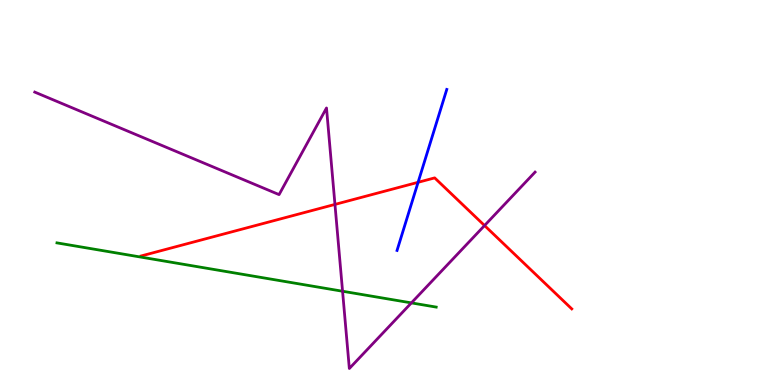[{'lines': ['blue', 'red'], 'intersections': [{'x': 5.39, 'y': 5.26}]}, {'lines': ['green', 'red'], 'intersections': []}, {'lines': ['purple', 'red'], 'intersections': [{'x': 4.32, 'y': 4.69}, {'x': 6.25, 'y': 4.14}]}, {'lines': ['blue', 'green'], 'intersections': []}, {'lines': ['blue', 'purple'], 'intersections': []}, {'lines': ['green', 'purple'], 'intersections': [{'x': 4.42, 'y': 2.44}, {'x': 5.31, 'y': 2.13}]}]